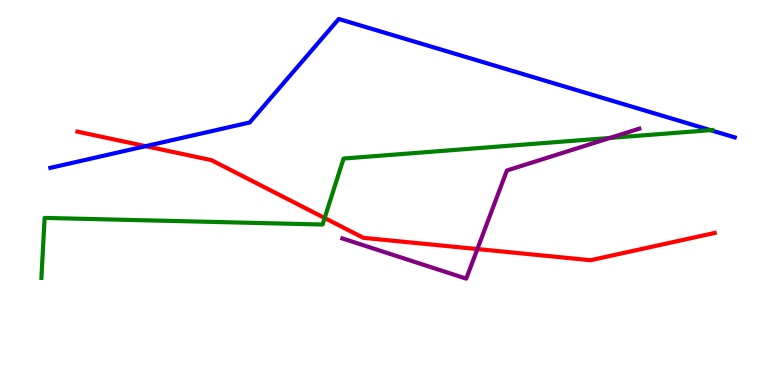[{'lines': ['blue', 'red'], 'intersections': [{'x': 1.88, 'y': 6.2}]}, {'lines': ['green', 'red'], 'intersections': [{'x': 4.19, 'y': 4.34}]}, {'lines': ['purple', 'red'], 'intersections': [{'x': 6.16, 'y': 3.53}]}, {'lines': ['blue', 'green'], 'intersections': [{'x': 9.17, 'y': 6.62}]}, {'lines': ['blue', 'purple'], 'intersections': []}, {'lines': ['green', 'purple'], 'intersections': [{'x': 7.87, 'y': 6.42}]}]